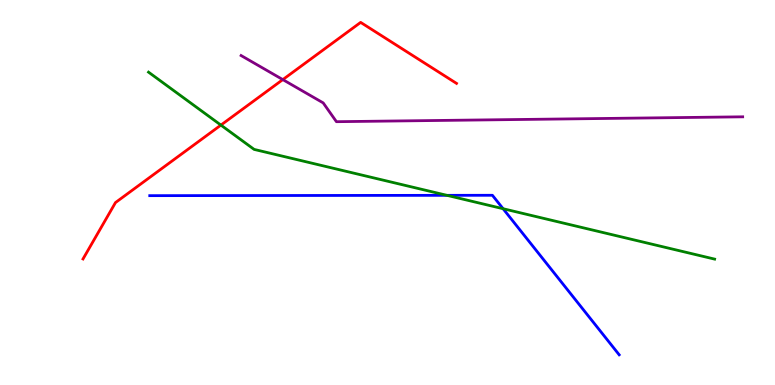[{'lines': ['blue', 'red'], 'intersections': []}, {'lines': ['green', 'red'], 'intersections': [{'x': 2.85, 'y': 6.75}]}, {'lines': ['purple', 'red'], 'intersections': [{'x': 3.65, 'y': 7.93}]}, {'lines': ['blue', 'green'], 'intersections': [{'x': 5.77, 'y': 4.93}, {'x': 6.49, 'y': 4.58}]}, {'lines': ['blue', 'purple'], 'intersections': []}, {'lines': ['green', 'purple'], 'intersections': []}]